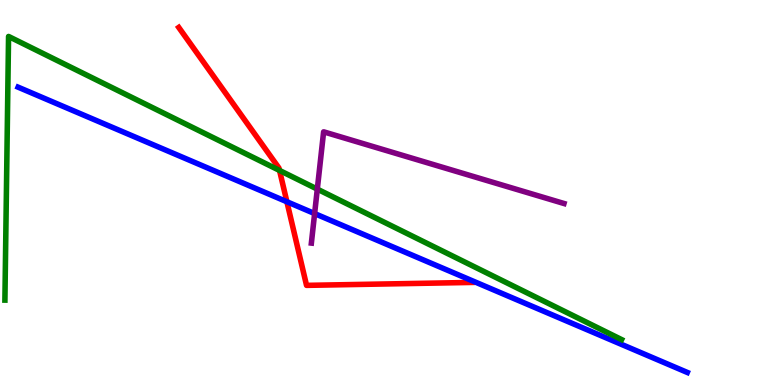[{'lines': ['blue', 'red'], 'intersections': [{'x': 3.7, 'y': 4.76}]}, {'lines': ['green', 'red'], 'intersections': [{'x': 3.61, 'y': 5.57}]}, {'lines': ['purple', 'red'], 'intersections': []}, {'lines': ['blue', 'green'], 'intersections': []}, {'lines': ['blue', 'purple'], 'intersections': [{'x': 4.06, 'y': 4.45}]}, {'lines': ['green', 'purple'], 'intersections': [{'x': 4.09, 'y': 5.09}]}]